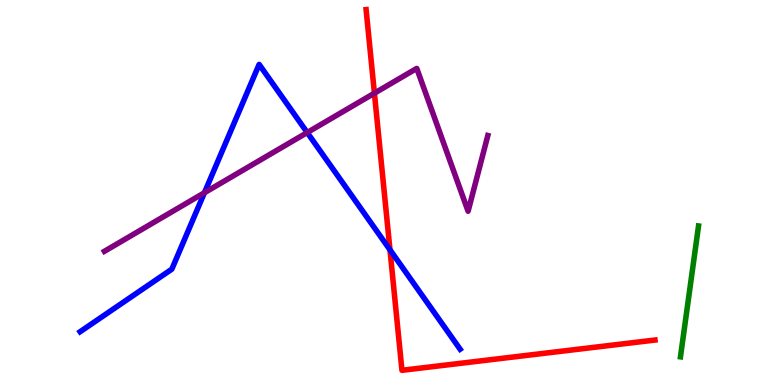[{'lines': ['blue', 'red'], 'intersections': [{'x': 5.03, 'y': 3.51}]}, {'lines': ['green', 'red'], 'intersections': []}, {'lines': ['purple', 'red'], 'intersections': [{'x': 4.83, 'y': 7.58}]}, {'lines': ['blue', 'green'], 'intersections': []}, {'lines': ['blue', 'purple'], 'intersections': [{'x': 2.64, 'y': 4.99}, {'x': 3.96, 'y': 6.56}]}, {'lines': ['green', 'purple'], 'intersections': []}]